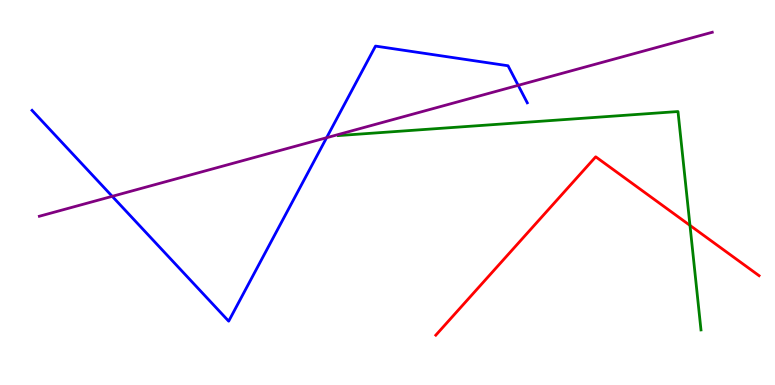[{'lines': ['blue', 'red'], 'intersections': []}, {'lines': ['green', 'red'], 'intersections': [{'x': 8.9, 'y': 4.15}]}, {'lines': ['purple', 'red'], 'intersections': []}, {'lines': ['blue', 'green'], 'intersections': []}, {'lines': ['blue', 'purple'], 'intersections': [{'x': 1.45, 'y': 4.9}, {'x': 4.21, 'y': 6.42}, {'x': 6.69, 'y': 7.78}]}, {'lines': ['green', 'purple'], 'intersections': []}]